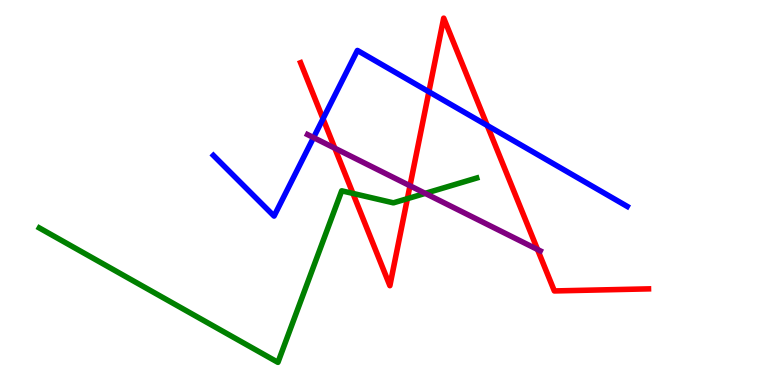[{'lines': ['blue', 'red'], 'intersections': [{'x': 4.17, 'y': 6.92}, {'x': 5.53, 'y': 7.62}, {'x': 6.29, 'y': 6.74}]}, {'lines': ['green', 'red'], 'intersections': [{'x': 4.55, 'y': 4.98}, {'x': 5.26, 'y': 4.84}]}, {'lines': ['purple', 'red'], 'intersections': [{'x': 4.32, 'y': 6.15}, {'x': 5.29, 'y': 5.18}, {'x': 6.94, 'y': 3.52}]}, {'lines': ['blue', 'green'], 'intersections': []}, {'lines': ['blue', 'purple'], 'intersections': [{'x': 4.05, 'y': 6.43}]}, {'lines': ['green', 'purple'], 'intersections': [{'x': 5.49, 'y': 4.98}]}]